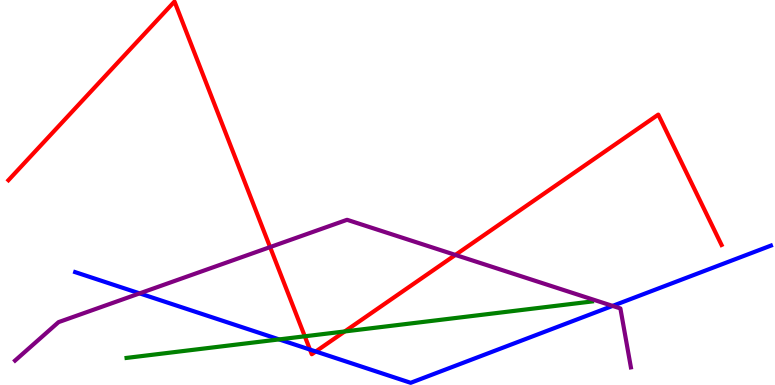[{'lines': ['blue', 'red'], 'intersections': [{'x': 4.0, 'y': 0.92}, {'x': 4.07, 'y': 0.87}]}, {'lines': ['green', 'red'], 'intersections': [{'x': 3.93, 'y': 1.27}, {'x': 4.45, 'y': 1.39}]}, {'lines': ['purple', 'red'], 'intersections': [{'x': 3.48, 'y': 3.58}, {'x': 5.88, 'y': 3.38}]}, {'lines': ['blue', 'green'], 'intersections': [{'x': 3.6, 'y': 1.18}]}, {'lines': ['blue', 'purple'], 'intersections': [{'x': 1.8, 'y': 2.38}, {'x': 7.9, 'y': 2.05}]}, {'lines': ['green', 'purple'], 'intersections': []}]